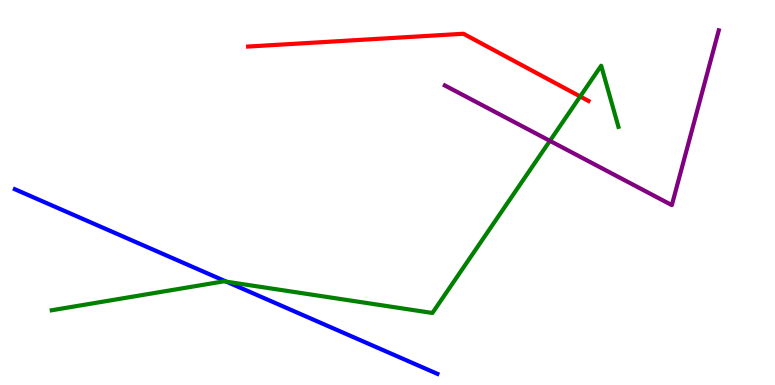[{'lines': ['blue', 'red'], 'intersections': []}, {'lines': ['green', 'red'], 'intersections': [{'x': 7.49, 'y': 7.49}]}, {'lines': ['purple', 'red'], 'intersections': []}, {'lines': ['blue', 'green'], 'intersections': [{'x': 2.92, 'y': 2.68}]}, {'lines': ['blue', 'purple'], 'intersections': []}, {'lines': ['green', 'purple'], 'intersections': [{'x': 7.1, 'y': 6.34}]}]